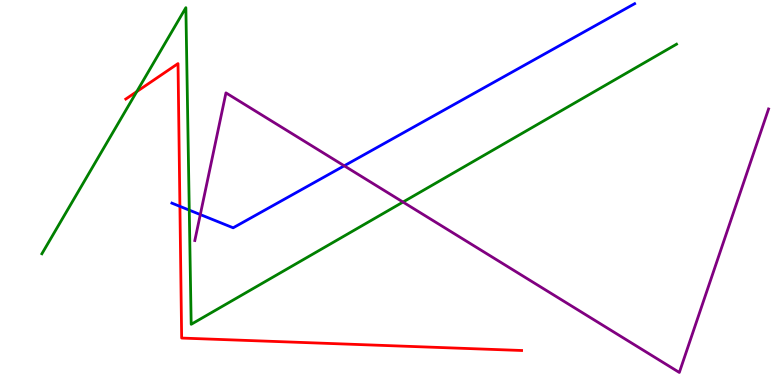[{'lines': ['blue', 'red'], 'intersections': [{'x': 2.32, 'y': 4.64}]}, {'lines': ['green', 'red'], 'intersections': [{'x': 1.76, 'y': 7.62}]}, {'lines': ['purple', 'red'], 'intersections': []}, {'lines': ['blue', 'green'], 'intersections': [{'x': 2.44, 'y': 4.54}]}, {'lines': ['blue', 'purple'], 'intersections': [{'x': 2.58, 'y': 4.43}, {'x': 4.44, 'y': 5.69}]}, {'lines': ['green', 'purple'], 'intersections': [{'x': 5.2, 'y': 4.75}]}]